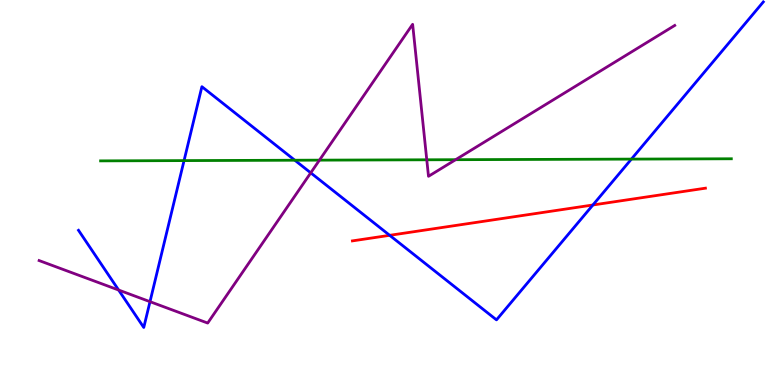[{'lines': ['blue', 'red'], 'intersections': [{'x': 5.03, 'y': 3.89}, {'x': 7.65, 'y': 4.68}]}, {'lines': ['green', 'red'], 'intersections': []}, {'lines': ['purple', 'red'], 'intersections': []}, {'lines': ['blue', 'green'], 'intersections': [{'x': 2.37, 'y': 5.83}, {'x': 3.8, 'y': 5.84}, {'x': 8.15, 'y': 5.87}]}, {'lines': ['blue', 'purple'], 'intersections': [{'x': 1.53, 'y': 2.47}, {'x': 1.94, 'y': 2.16}, {'x': 4.01, 'y': 5.51}]}, {'lines': ['green', 'purple'], 'intersections': [{'x': 4.12, 'y': 5.84}, {'x': 5.51, 'y': 5.85}, {'x': 5.88, 'y': 5.85}]}]